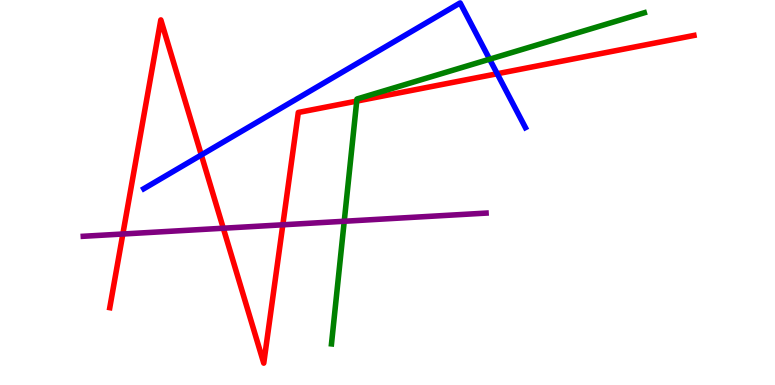[{'lines': ['blue', 'red'], 'intersections': [{'x': 2.6, 'y': 5.98}, {'x': 6.42, 'y': 8.08}]}, {'lines': ['green', 'red'], 'intersections': [{'x': 4.6, 'y': 7.37}]}, {'lines': ['purple', 'red'], 'intersections': [{'x': 1.59, 'y': 3.92}, {'x': 2.88, 'y': 4.07}, {'x': 3.65, 'y': 4.16}]}, {'lines': ['blue', 'green'], 'intersections': [{'x': 6.32, 'y': 8.46}]}, {'lines': ['blue', 'purple'], 'intersections': []}, {'lines': ['green', 'purple'], 'intersections': [{'x': 4.44, 'y': 4.25}]}]